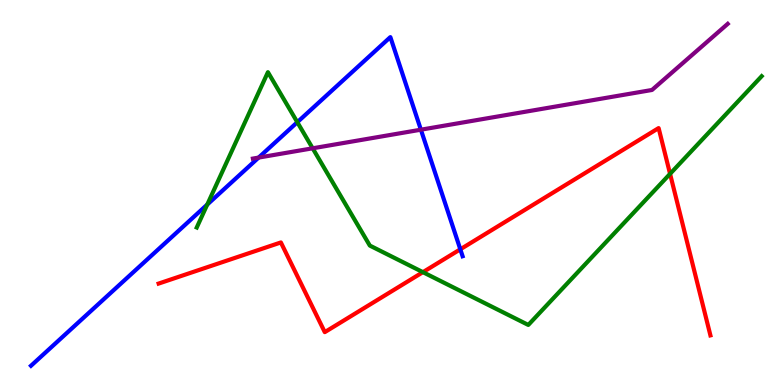[{'lines': ['blue', 'red'], 'intersections': [{'x': 5.94, 'y': 3.52}]}, {'lines': ['green', 'red'], 'intersections': [{'x': 5.46, 'y': 2.93}, {'x': 8.65, 'y': 5.48}]}, {'lines': ['purple', 'red'], 'intersections': []}, {'lines': ['blue', 'green'], 'intersections': [{'x': 2.67, 'y': 4.69}, {'x': 3.84, 'y': 6.83}]}, {'lines': ['blue', 'purple'], 'intersections': [{'x': 3.34, 'y': 5.91}, {'x': 5.43, 'y': 6.63}]}, {'lines': ['green', 'purple'], 'intersections': [{'x': 4.03, 'y': 6.15}]}]